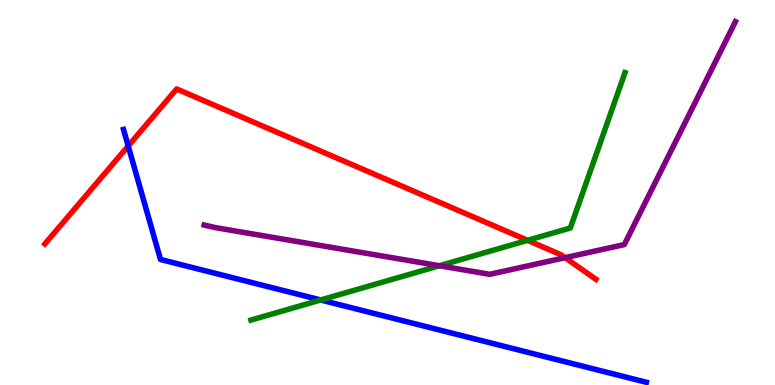[{'lines': ['blue', 'red'], 'intersections': [{'x': 1.65, 'y': 6.21}]}, {'lines': ['green', 'red'], 'intersections': [{'x': 6.81, 'y': 3.76}]}, {'lines': ['purple', 'red'], 'intersections': [{'x': 7.29, 'y': 3.31}]}, {'lines': ['blue', 'green'], 'intersections': [{'x': 4.14, 'y': 2.21}]}, {'lines': ['blue', 'purple'], 'intersections': []}, {'lines': ['green', 'purple'], 'intersections': [{'x': 5.67, 'y': 3.1}]}]